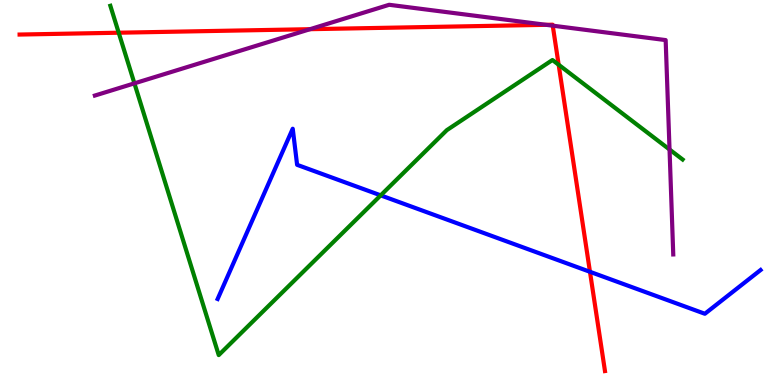[{'lines': ['blue', 'red'], 'intersections': [{'x': 7.61, 'y': 2.94}]}, {'lines': ['green', 'red'], 'intersections': [{'x': 1.53, 'y': 9.15}, {'x': 7.21, 'y': 8.32}]}, {'lines': ['purple', 'red'], 'intersections': [{'x': 4.0, 'y': 9.24}, {'x': 7.05, 'y': 9.36}, {'x': 7.13, 'y': 9.33}]}, {'lines': ['blue', 'green'], 'intersections': [{'x': 4.91, 'y': 4.93}]}, {'lines': ['blue', 'purple'], 'intersections': []}, {'lines': ['green', 'purple'], 'intersections': [{'x': 1.73, 'y': 7.84}, {'x': 8.64, 'y': 6.12}]}]